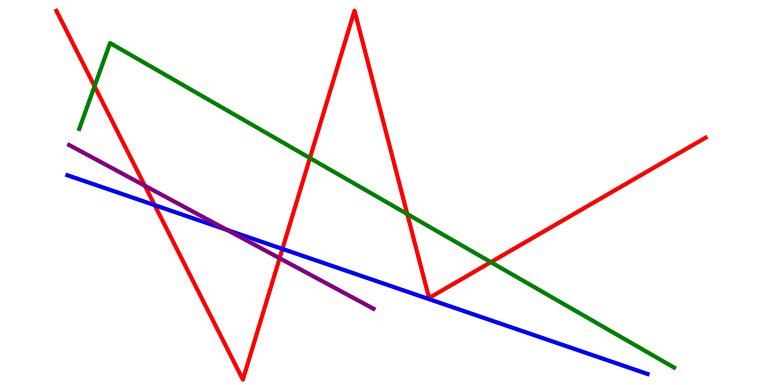[{'lines': ['blue', 'red'], 'intersections': [{'x': 2.0, 'y': 4.67}, {'x': 3.64, 'y': 3.54}]}, {'lines': ['green', 'red'], 'intersections': [{'x': 1.22, 'y': 7.76}, {'x': 4.0, 'y': 5.9}, {'x': 5.26, 'y': 4.44}, {'x': 6.33, 'y': 3.19}]}, {'lines': ['purple', 'red'], 'intersections': [{'x': 1.87, 'y': 5.18}, {'x': 3.61, 'y': 3.29}]}, {'lines': ['blue', 'green'], 'intersections': []}, {'lines': ['blue', 'purple'], 'intersections': [{'x': 2.93, 'y': 4.03}]}, {'lines': ['green', 'purple'], 'intersections': []}]